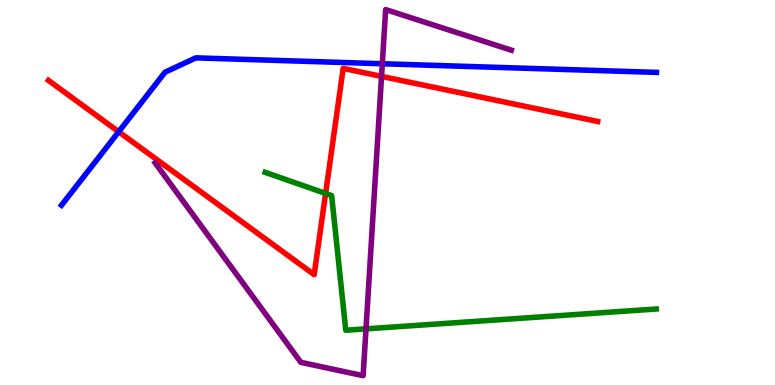[{'lines': ['blue', 'red'], 'intersections': [{'x': 1.53, 'y': 6.58}]}, {'lines': ['green', 'red'], 'intersections': [{'x': 4.2, 'y': 4.98}]}, {'lines': ['purple', 'red'], 'intersections': [{'x': 4.92, 'y': 8.02}]}, {'lines': ['blue', 'green'], 'intersections': []}, {'lines': ['blue', 'purple'], 'intersections': [{'x': 4.93, 'y': 8.34}]}, {'lines': ['green', 'purple'], 'intersections': [{'x': 4.72, 'y': 1.46}]}]